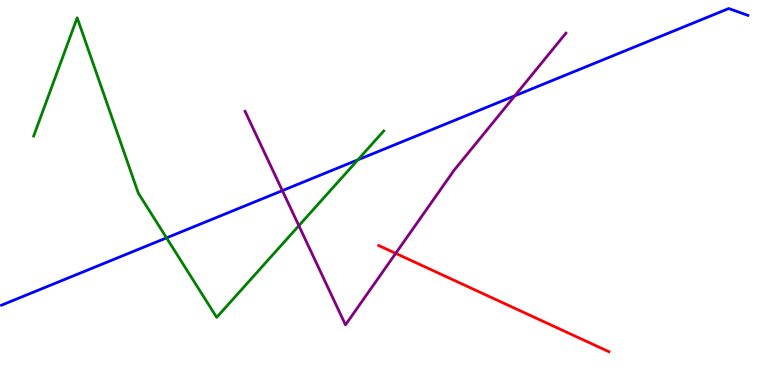[{'lines': ['blue', 'red'], 'intersections': []}, {'lines': ['green', 'red'], 'intersections': []}, {'lines': ['purple', 'red'], 'intersections': [{'x': 5.11, 'y': 3.42}]}, {'lines': ['blue', 'green'], 'intersections': [{'x': 2.15, 'y': 3.82}, {'x': 4.62, 'y': 5.85}]}, {'lines': ['blue', 'purple'], 'intersections': [{'x': 3.64, 'y': 5.05}, {'x': 6.64, 'y': 7.51}]}, {'lines': ['green', 'purple'], 'intersections': [{'x': 3.86, 'y': 4.14}]}]